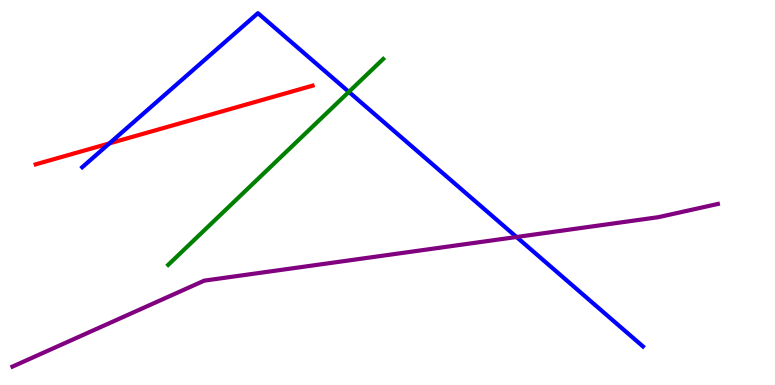[{'lines': ['blue', 'red'], 'intersections': [{'x': 1.41, 'y': 6.28}]}, {'lines': ['green', 'red'], 'intersections': []}, {'lines': ['purple', 'red'], 'intersections': []}, {'lines': ['blue', 'green'], 'intersections': [{'x': 4.5, 'y': 7.61}]}, {'lines': ['blue', 'purple'], 'intersections': [{'x': 6.66, 'y': 3.84}]}, {'lines': ['green', 'purple'], 'intersections': []}]